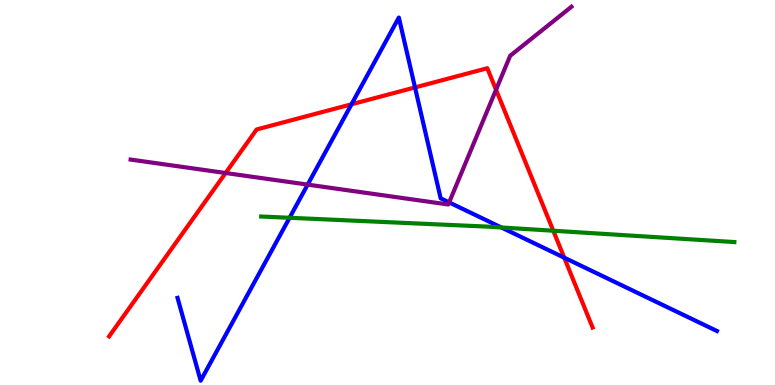[{'lines': ['blue', 'red'], 'intersections': [{'x': 4.54, 'y': 7.29}, {'x': 5.35, 'y': 7.73}, {'x': 7.28, 'y': 3.31}]}, {'lines': ['green', 'red'], 'intersections': [{'x': 7.14, 'y': 4.01}]}, {'lines': ['purple', 'red'], 'intersections': [{'x': 2.91, 'y': 5.51}, {'x': 6.4, 'y': 7.67}]}, {'lines': ['blue', 'green'], 'intersections': [{'x': 3.74, 'y': 4.34}, {'x': 6.47, 'y': 4.09}]}, {'lines': ['blue', 'purple'], 'intersections': [{'x': 3.97, 'y': 5.2}, {'x': 5.8, 'y': 4.74}]}, {'lines': ['green', 'purple'], 'intersections': []}]